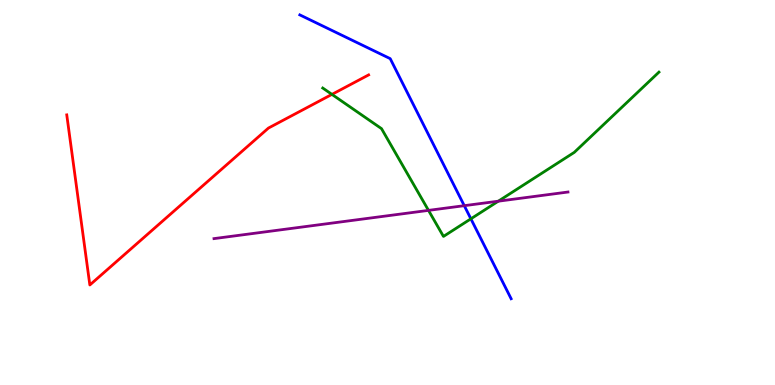[{'lines': ['blue', 'red'], 'intersections': []}, {'lines': ['green', 'red'], 'intersections': [{'x': 4.28, 'y': 7.55}]}, {'lines': ['purple', 'red'], 'intersections': []}, {'lines': ['blue', 'green'], 'intersections': [{'x': 6.08, 'y': 4.32}]}, {'lines': ['blue', 'purple'], 'intersections': [{'x': 5.99, 'y': 4.66}]}, {'lines': ['green', 'purple'], 'intersections': [{'x': 5.53, 'y': 4.54}, {'x': 6.43, 'y': 4.77}]}]